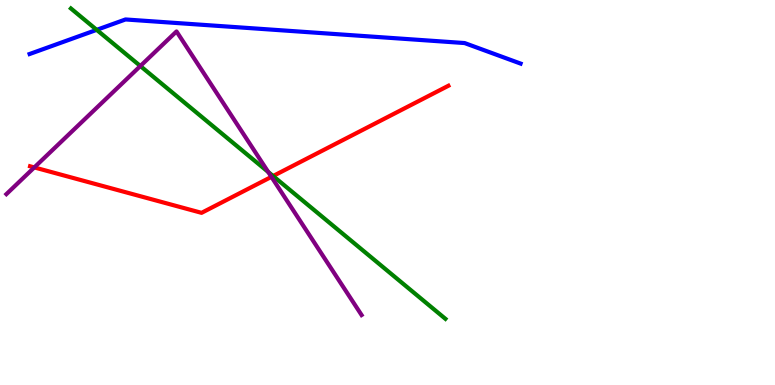[{'lines': ['blue', 'red'], 'intersections': []}, {'lines': ['green', 'red'], 'intersections': [{'x': 3.52, 'y': 5.43}]}, {'lines': ['purple', 'red'], 'intersections': [{'x': 0.443, 'y': 5.65}, {'x': 3.5, 'y': 5.41}]}, {'lines': ['blue', 'green'], 'intersections': [{'x': 1.25, 'y': 9.22}]}, {'lines': ['blue', 'purple'], 'intersections': []}, {'lines': ['green', 'purple'], 'intersections': [{'x': 1.81, 'y': 8.29}, {'x': 3.46, 'y': 5.53}]}]